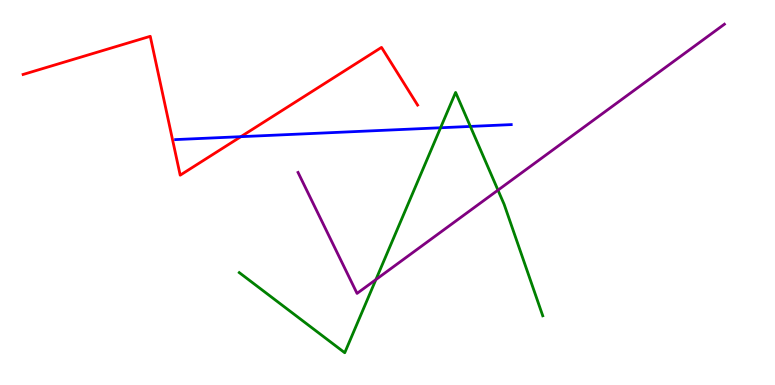[{'lines': ['blue', 'red'], 'intersections': [{'x': 3.11, 'y': 6.45}]}, {'lines': ['green', 'red'], 'intersections': []}, {'lines': ['purple', 'red'], 'intersections': []}, {'lines': ['blue', 'green'], 'intersections': [{'x': 5.68, 'y': 6.68}, {'x': 6.07, 'y': 6.72}]}, {'lines': ['blue', 'purple'], 'intersections': []}, {'lines': ['green', 'purple'], 'intersections': [{'x': 4.85, 'y': 2.74}, {'x': 6.43, 'y': 5.06}]}]